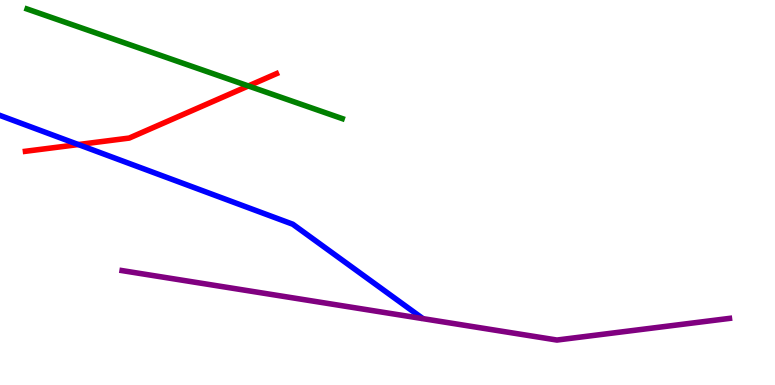[{'lines': ['blue', 'red'], 'intersections': [{'x': 1.01, 'y': 6.25}]}, {'lines': ['green', 'red'], 'intersections': [{'x': 3.2, 'y': 7.77}]}, {'lines': ['purple', 'red'], 'intersections': []}, {'lines': ['blue', 'green'], 'intersections': []}, {'lines': ['blue', 'purple'], 'intersections': []}, {'lines': ['green', 'purple'], 'intersections': []}]